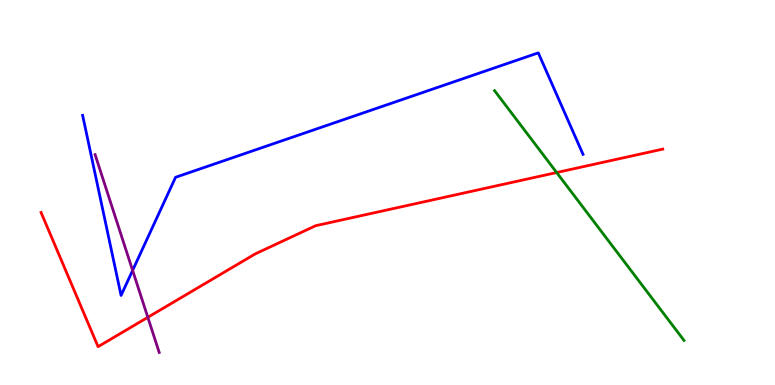[{'lines': ['blue', 'red'], 'intersections': []}, {'lines': ['green', 'red'], 'intersections': [{'x': 7.18, 'y': 5.52}]}, {'lines': ['purple', 'red'], 'intersections': [{'x': 1.91, 'y': 1.76}]}, {'lines': ['blue', 'green'], 'intersections': []}, {'lines': ['blue', 'purple'], 'intersections': [{'x': 1.71, 'y': 2.98}]}, {'lines': ['green', 'purple'], 'intersections': []}]